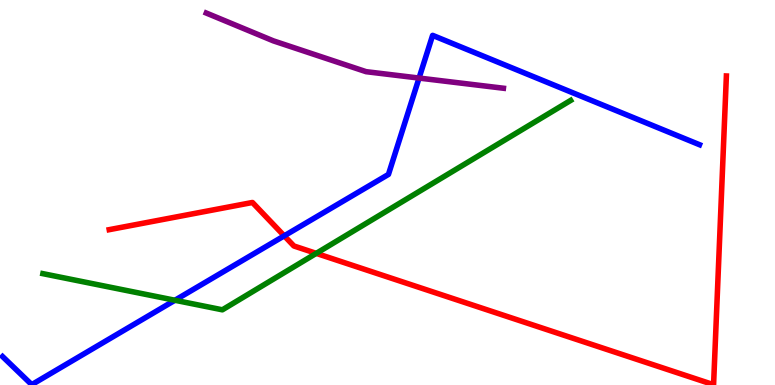[{'lines': ['blue', 'red'], 'intersections': [{'x': 3.67, 'y': 3.87}]}, {'lines': ['green', 'red'], 'intersections': [{'x': 4.08, 'y': 3.42}]}, {'lines': ['purple', 'red'], 'intersections': []}, {'lines': ['blue', 'green'], 'intersections': [{'x': 2.26, 'y': 2.2}]}, {'lines': ['blue', 'purple'], 'intersections': [{'x': 5.41, 'y': 7.97}]}, {'lines': ['green', 'purple'], 'intersections': []}]